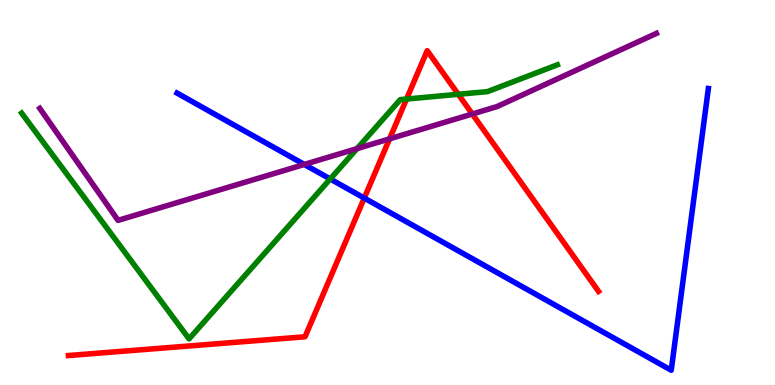[{'lines': ['blue', 'red'], 'intersections': [{'x': 4.7, 'y': 4.86}]}, {'lines': ['green', 'red'], 'intersections': [{'x': 5.25, 'y': 7.43}, {'x': 5.91, 'y': 7.55}]}, {'lines': ['purple', 'red'], 'intersections': [{'x': 5.03, 'y': 6.39}, {'x': 6.09, 'y': 7.04}]}, {'lines': ['blue', 'green'], 'intersections': [{'x': 4.26, 'y': 5.35}]}, {'lines': ['blue', 'purple'], 'intersections': [{'x': 3.93, 'y': 5.73}]}, {'lines': ['green', 'purple'], 'intersections': [{'x': 4.61, 'y': 6.14}]}]